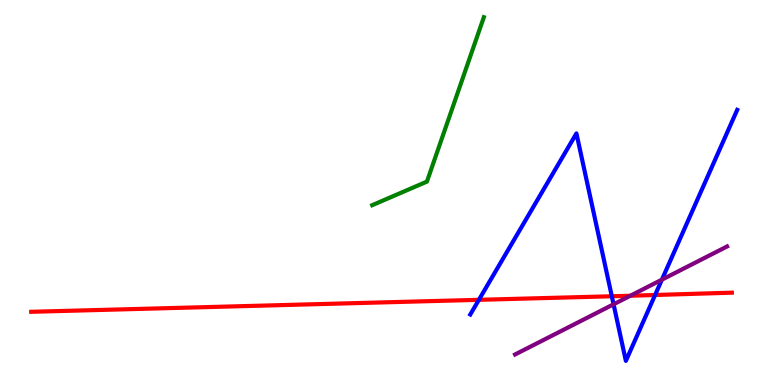[{'lines': ['blue', 'red'], 'intersections': [{'x': 6.18, 'y': 2.21}, {'x': 7.89, 'y': 2.3}, {'x': 8.45, 'y': 2.34}]}, {'lines': ['green', 'red'], 'intersections': []}, {'lines': ['purple', 'red'], 'intersections': [{'x': 8.13, 'y': 2.32}]}, {'lines': ['blue', 'green'], 'intersections': []}, {'lines': ['blue', 'purple'], 'intersections': [{'x': 7.92, 'y': 2.1}, {'x': 8.54, 'y': 2.74}]}, {'lines': ['green', 'purple'], 'intersections': []}]